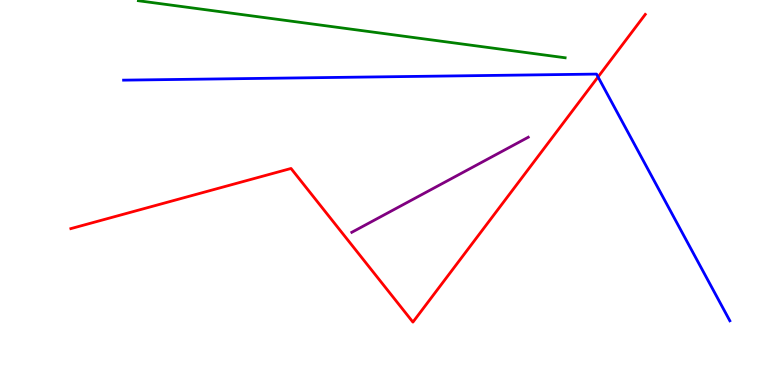[{'lines': ['blue', 'red'], 'intersections': [{'x': 7.72, 'y': 8.0}]}, {'lines': ['green', 'red'], 'intersections': []}, {'lines': ['purple', 'red'], 'intersections': []}, {'lines': ['blue', 'green'], 'intersections': []}, {'lines': ['blue', 'purple'], 'intersections': []}, {'lines': ['green', 'purple'], 'intersections': []}]